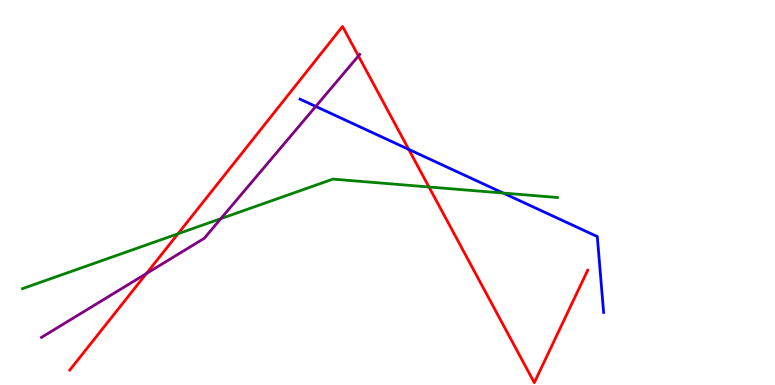[{'lines': ['blue', 'red'], 'intersections': [{'x': 5.27, 'y': 6.12}]}, {'lines': ['green', 'red'], 'intersections': [{'x': 2.3, 'y': 3.93}, {'x': 5.54, 'y': 5.14}]}, {'lines': ['purple', 'red'], 'intersections': [{'x': 1.89, 'y': 2.9}, {'x': 4.63, 'y': 8.55}]}, {'lines': ['blue', 'green'], 'intersections': [{'x': 6.49, 'y': 4.99}]}, {'lines': ['blue', 'purple'], 'intersections': [{'x': 4.07, 'y': 7.24}]}, {'lines': ['green', 'purple'], 'intersections': [{'x': 2.85, 'y': 4.32}]}]